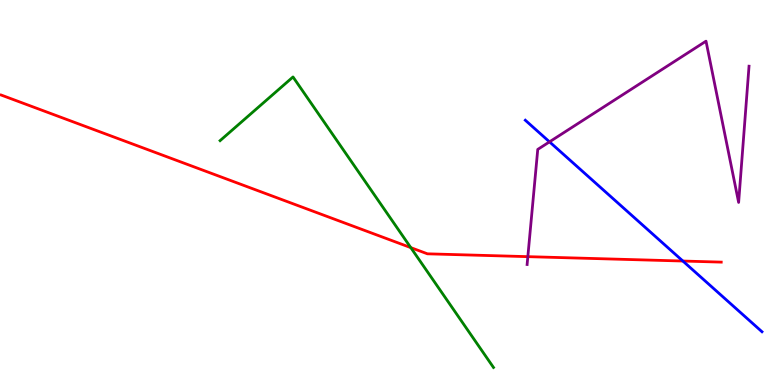[{'lines': ['blue', 'red'], 'intersections': [{'x': 8.81, 'y': 3.22}]}, {'lines': ['green', 'red'], 'intersections': [{'x': 5.3, 'y': 3.57}]}, {'lines': ['purple', 'red'], 'intersections': [{'x': 6.81, 'y': 3.33}]}, {'lines': ['blue', 'green'], 'intersections': []}, {'lines': ['blue', 'purple'], 'intersections': [{'x': 7.09, 'y': 6.32}]}, {'lines': ['green', 'purple'], 'intersections': []}]